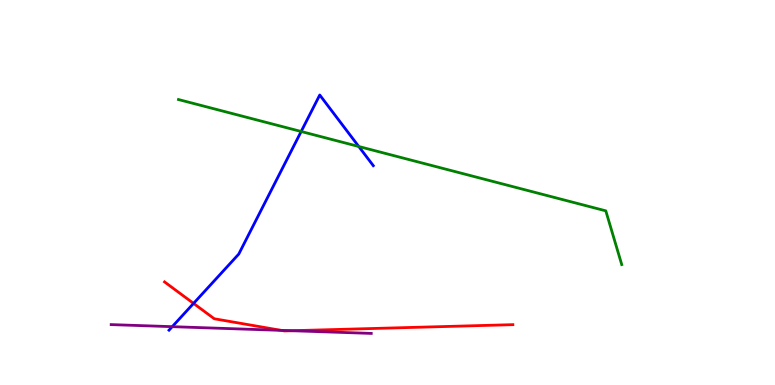[{'lines': ['blue', 'red'], 'intersections': [{'x': 2.5, 'y': 2.12}]}, {'lines': ['green', 'red'], 'intersections': []}, {'lines': ['purple', 'red'], 'intersections': [{'x': 3.63, 'y': 1.42}, {'x': 3.76, 'y': 1.41}]}, {'lines': ['blue', 'green'], 'intersections': [{'x': 3.89, 'y': 6.58}, {'x': 4.63, 'y': 6.19}]}, {'lines': ['blue', 'purple'], 'intersections': [{'x': 2.22, 'y': 1.52}]}, {'lines': ['green', 'purple'], 'intersections': []}]